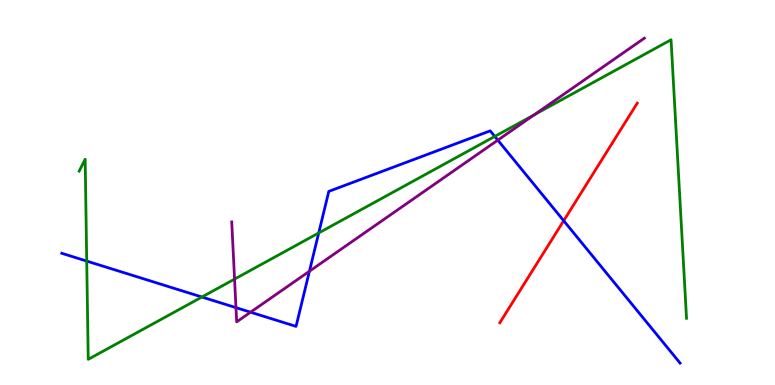[{'lines': ['blue', 'red'], 'intersections': [{'x': 7.27, 'y': 4.27}]}, {'lines': ['green', 'red'], 'intersections': []}, {'lines': ['purple', 'red'], 'intersections': []}, {'lines': ['blue', 'green'], 'intersections': [{'x': 1.12, 'y': 3.22}, {'x': 2.61, 'y': 2.29}, {'x': 4.11, 'y': 3.95}, {'x': 6.38, 'y': 6.46}]}, {'lines': ['blue', 'purple'], 'intersections': [{'x': 3.04, 'y': 2.01}, {'x': 3.23, 'y': 1.89}, {'x': 3.99, 'y': 2.95}, {'x': 6.42, 'y': 6.36}]}, {'lines': ['green', 'purple'], 'intersections': [{'x': 3.03, 'y': 2.75}, {'x': 6.89, 'y': 7.02}]}]